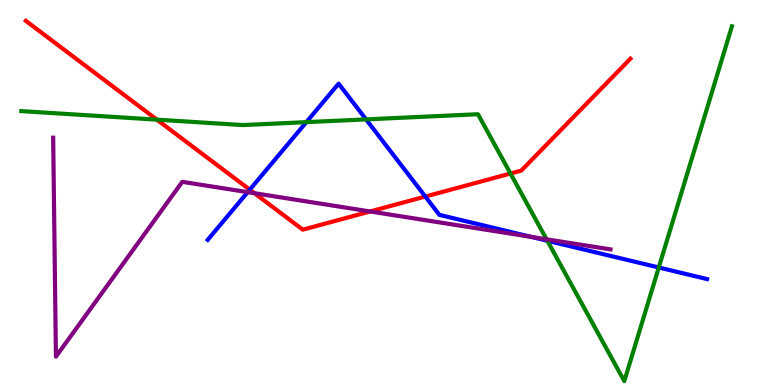[{'lines': ['blue', 'red'], 'intersections': [{'x': 3.22, 'y': 5.07}, {'x': 5.49, 'y': 4.89}]}, {'lines': ['green', 'red'], 'intersections': [{'x': 2.02, 'y': 6.89}, {'x': 6.59, 'y': 5.49}]}, {'lines': ['purple', 'red'], 'intersections': [{'x': 3.28, 'y': 4.98}, {'x': 4.78, 'y': 4.51}]}, {'lines': ['blue', 'green'], 'intersections': [{'x': 3.95, 'y': 6.83}, {'x': 4.72, 'y': 6.9}, {'x': 7.06, 'y': 3.75}, {'x': 8.5, 'y': 3.05}]}, {'lines': ['blue', 'purple'], 'intersections': [{'x': 3.2, 'y': 5.01}, {'x': 6.85, 'y': 3.85}]}, {'lines': ['green', 'purple'], 'intersections': [{'x': 7.05, 'y': 3.78}]}]